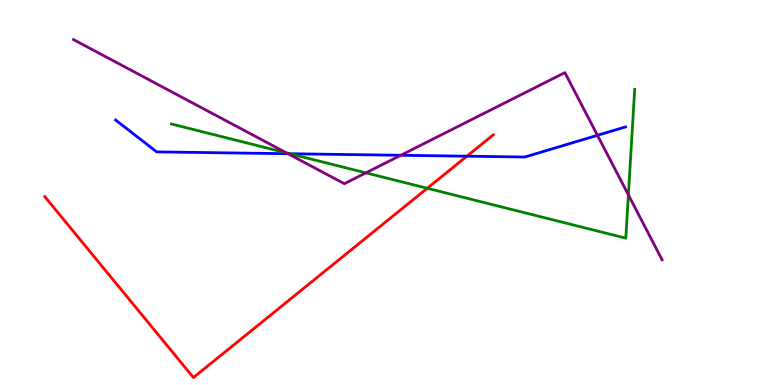[{'lines': ['blue', 'red'], 'intersections': [{'x': 6.02, 'y': 5.94}]}, {'lines': ['green', 'red'], 'intersections': [{'x': 5.51, 'y': 5.11}]}, {'lines': ['purple', 'red'], 'intersections': []}, {'lines': ['blue', 'green'], 'intersections': [{'x': 3.74, 'y': 6.01}]}, {'lines': ['blue', 'purple'], 'intersections': [{'x': 3.72, 'y': 6.01}, {'x': 5.17, 'y': 5.97}, {'x': 7.71, 'y': 6.49}]}, {'lines': ['green', 'purple'], 'intersections': [{'x': 3.7, 'y': 6.03}, {'x': 4.72, 'y': 5.51}, {'x': 8.11, 'y': 4.94}]}]